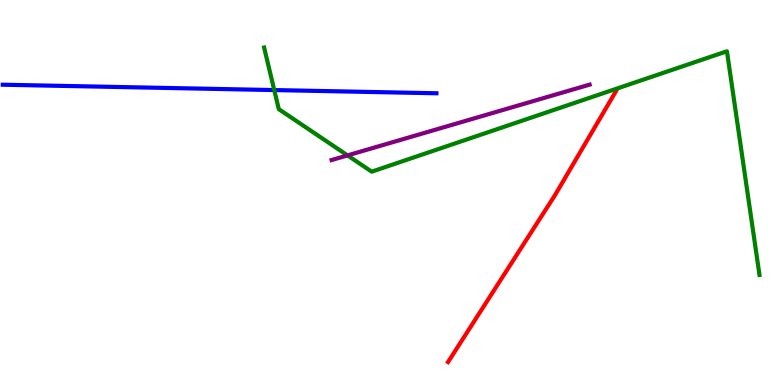[{'lines': ['blue', 'red'], 'intersections': []}, {'lines': ['green', 'red'], 'intersections': []}, {'lines': ['purple', 'red'], 'intersections': []}, {'lines': ['blue', 'green'], 'intersections': [{'x': 3.54, 'y': 7.66}]}, {'lines': ['blue', 'purple'], 'intersections': []}, {'lines': ['green', 'purple'], 'intersections': [{'x': 4.48, 'y': 5.96}]}]